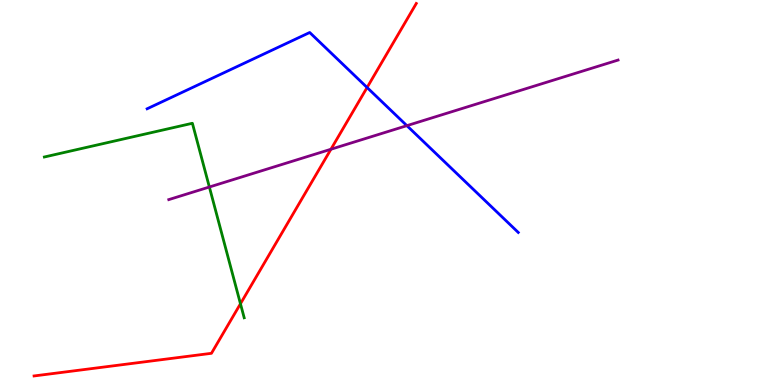[{'lines': ['blue', 'red'], 'intersections': [{'x': 4.74, 'y': 7.73}]}, {'lines': ['green', 'red'], 'intersections': [{'x': 3.1, 'y': 2.11}]}, {'lines': ['purple', 'red'], 'intersections': [{'x': 4.27, 'y': 6.12}]}, {'lines': ['blue', 'green'], 'intersections': []}, {'lines': ['blue', 'purple'], 'intersections': [{'x': 5.25, 'y': 6.74}]}, {'lines': ['green', 'purple'], 'intersections': [{'x': 2.7, 'y': 5.14}]}]